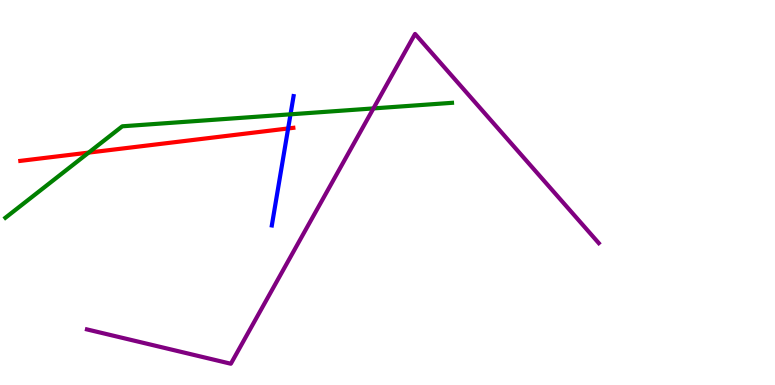[{'lines': ['blue', 'red'], 'intersections': [{'x': 3.72, 'y': 6.66}]}, {'lines': ['green', 'red'], 'intersections': [{'x': 1.14, 'y': 6.04}]}, {'lines': ['purple', 'red'], 'intersections': []}, {'lines': ['blue', 'green'], 'intersections': [{'x': 3.75, 'y': 7.03}]}, {'lines': ['blue', 'purple'], 'intersections': []}, {'lines': ['green', 'purple'], 'intersections': [{'x': 4.82, 'y': 7.18}]}]